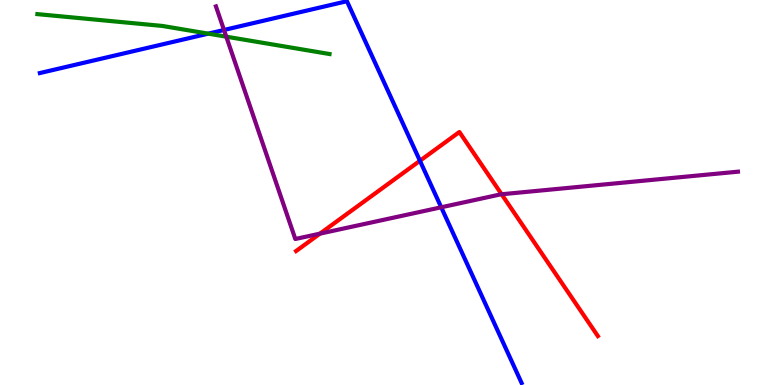[{'lines': ['blue', 'red'], 'intersections': [{'x': 5.42, 'y': 5.82}]}, {'lines': ['green', 'red'], 'intersections': []}, {'lines': ['purple', 'red'], 'intersections': [{'x': 4.13, 'y': 3.93}, {'x': 6.47, 'y': 4.95}]}, {'lines': ['blue', 'green'], 'intersections': [{'x': 2.69, 'y': 9.13}]}, {'lines': ['blue', 'purple'], 'intersections': [{'x': 2.89, 'y': 9.22}, {'x': 5.69, 'y': 4.62}]}, {'lines': ['green', 'purple'], 'intersections': [{'x': 2.92, 'y': 9.05}]}]